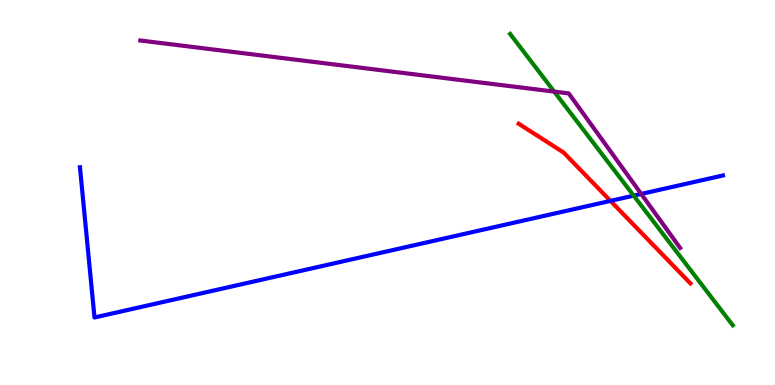[{'lines': ['blue', 'red'], 'intersections': [{'x': 7.88, 'y': 4.78}]}, {'lines': ['green', 'red'], 'intersections': []}, {'lines': ['purple', 'red'], 'intersections': []}, {'lines': ['blue', 'green'], 'intersections': [{'x': 8.18, 'y': 4.92}]}, {'lines': ['blue', 'purple'], 'intersections': [{'x': 8.27, 'y': 4.96}]}, {'lines': ['green', 'purple'], 'intersections': [{'x': 7.15, 'y': 7.62}]}]